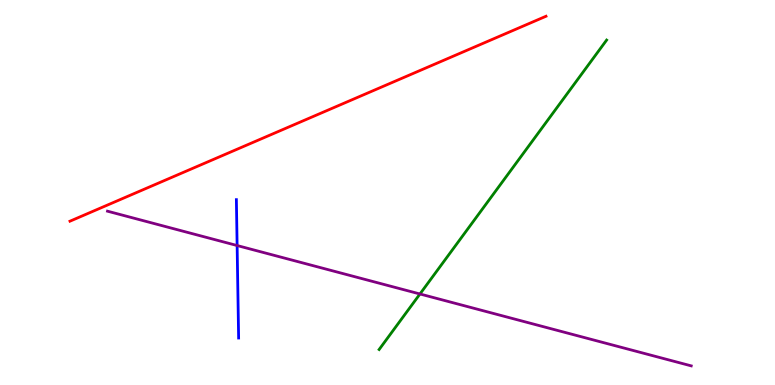[{'lines': ['blue', 'red'], 'intersections': []}, {'lines': ['green', 'red'], 'intersections': []}, {'lines': ['purple', 'red'], 'intersections': []}, {'lines': ['blue', 'green'], 'intersections': []}, {'lines': ['blue', 'purple'], 'intersections': [{'x': 3.06, 'y': 3.62}]}, {'lines': ['green', 'purple'], 'intersections': [{'x': 5.42, 'y': 2.36}]}]